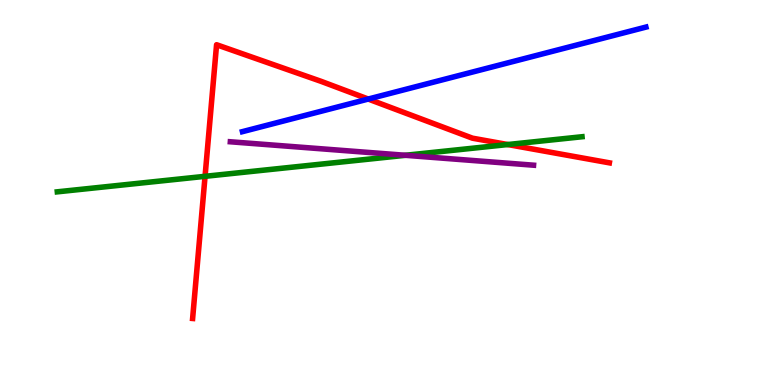[{'lines': ['blue', 'red'], 'intersections': [{'x': 4.75, 'y': 7.43}]}, {'lines': ['green', 'red'], 'intersections': [{'x': 2.65, 'y': 5.42}, {'x': 6.55, 'y': 6.25}]}, {'lines': ['purple', 'red'], 'intersections': []}, {'lines': ['blue', 'green'], 'intersections': []}, {'lines': ['blue', 'purple'], 'intersections': []}, {'lines': ['green', 'purple'], 'intersections': [{'x': 5.23, 'y': 5.97}]}]